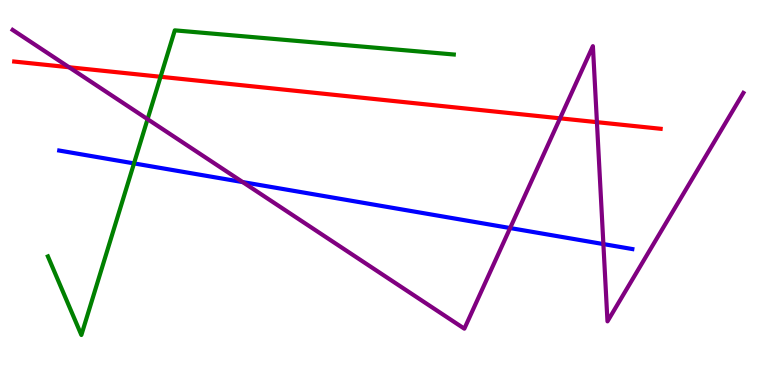[{'lines': ['blue', 'red'], 'intersections': []}, {'lines': ['green', 'red'], 'intersections': [{'x': 2.07, 'y': 8.01}]}, {'lines': ['purple', 'red'], 'intersections': [{'x': 0.891, 'y': 8.25}, {'x': 7.23, 'y': 6.93}, {'x': 7.7, 'y': 6.83}]}, {'lines': ['blue', 'green'], 'intersections': [{'x': 1.73, 'y': 5.76}]}, {'lines': ['blue', 'purple'], 'intersections': [{'x': 3.13, 'y': 5.27}, {'x': 6.58, 'y': 4.08}, {'x': 7.79, 'y': 3.66}]}, {'lines': ['green', 'purple'], 'intersections': [{'x': 1.9, 'y': 6.9}]}]